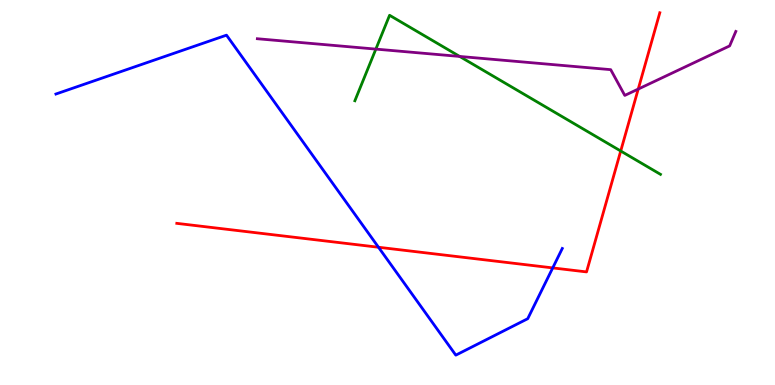[{'lines': ['blue', 'red'], 'intersections': [{'x': 4.88, 'y': 3.58}, {'x': 7.13, 'y': 3.04}]}, {'lines': ['green', 'red'], 'intersections': [{'x': 8.01, 'y': 6.08}]}, {'lines': ['purple', 'red'], 'intersections': [{'x': 8.24, 'y': 7.69}]}, {'lines': ['blue', 'green'], 'intersections': []}, {'lines': ['blue', 'purple'], 'intersections': []}, {'lines': ['green', 'purple'], 'intersections': [{'x': 4.85, 'y': 8.72}, {'x': 5.93, 'y': 8.53}]}]